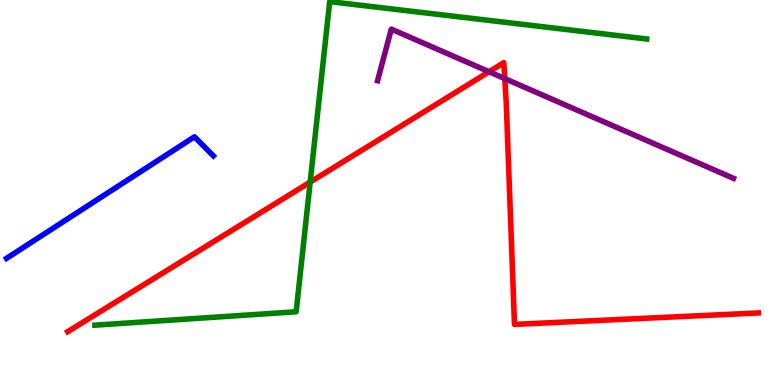[{'lines': ['blue', 'red'], 'intersections': []}, {'lines': ['green', 'red'], 'intersections': [{'x': 4.0, 'y': 5.27}]}, {'lines': ['purple', 'red'], 'intersections': [{'x': 6.31, 'y': 8.14}, {'x': 6.51, 'y': 7.96}]}, {'lines': ['blue', 'green'], 'intersections': []}, {'lines': ['blue', 'purple'], 'intersections': []}, {'lines': ['green', 'purple'], 'intersections': []}]